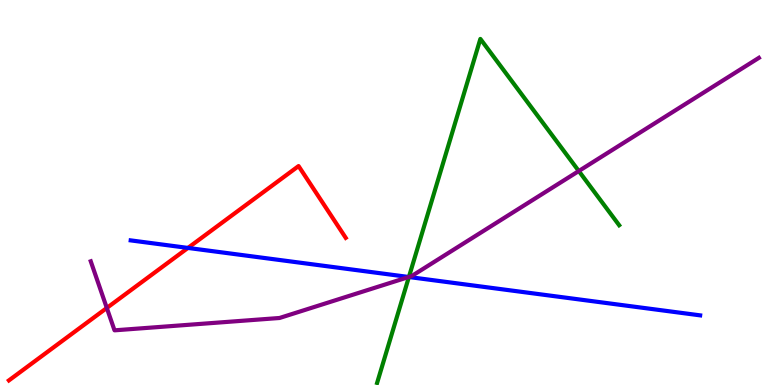[{'lines': ['blue', 'red'], 'intersections': [{'x': 2.43, 'y': 3.56}]}, {'lines': ['green', 'red'], 'intersections': []}, {'lines': ['purple', 'red'], 'intersections': [{'x': 1.38, 'y': 2.0}]}, {'lines': ['blue', 'green'], 'intersections': [{'x': 5.28, 'y': 2.8}]}, {'lines': ['blue', 'purple'], 'intersections': [{'x': 5.27, 'y': 2.81}]}, {'lines': ['green', 'purple'], 'intersections': [{'x': 5.28, 'y': 2.81}, {'x': 7.47, 'y': 5.56}]}]